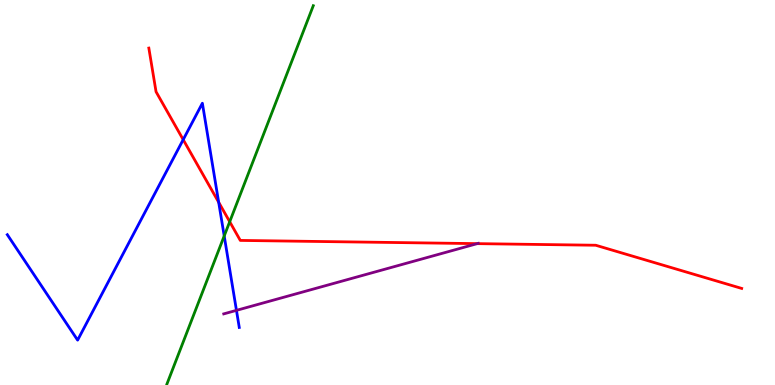[{'lines': ['blue', 'red'], 'intersections': [{'x': 2.36, 'y': 6.37}, {'x': 2.82, 'y': 4.75}]}, {'lines': ['green', 'red'], 'intersections': [{'x': 2.96, 'y': 4.24}]}, {'lines': ['purple', 'red'], 'intersections': [{'x': 6.16, 'y': 3.67}]}, {'lines': ['blue', 'green'], 'intersections': [{'x': 2.89, 'y': 3.87}]}, {'lines': ['blue', 'purple'], 'intersections': [{'x': 3.05, 'y': 1.94}]}, {'lines': ['green', 'purple'], 'intersections': []}]